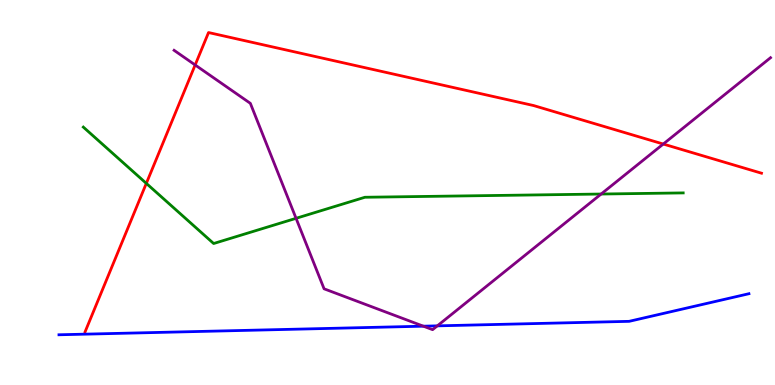[{'lines': ['blue', 'red'], 'intersections': []}, {'lines': ['green', 'red'], 'intersections': [{'x': 1.89, 'y': 5.24}]}, {'lines': ['purple', 'red'], 'intersections': [{'x': 2.52, 'y': 8.31}, {'x': 8.56, 'y': 6.26}]}, {'lines': ['blue', 'green'], 'intersections': []}, {'lines': ['blue', 'purple'], 'intersections': [{'x': 5.46, 'y': 1.53}, {'x': 5.64, 'y': 1.54}]}, {'lines': ['green', 'purple'], 'intersections': [{'x': 3.82, 'y': 4.33}, {'x': 7.76, 'y': 4.96}]}]